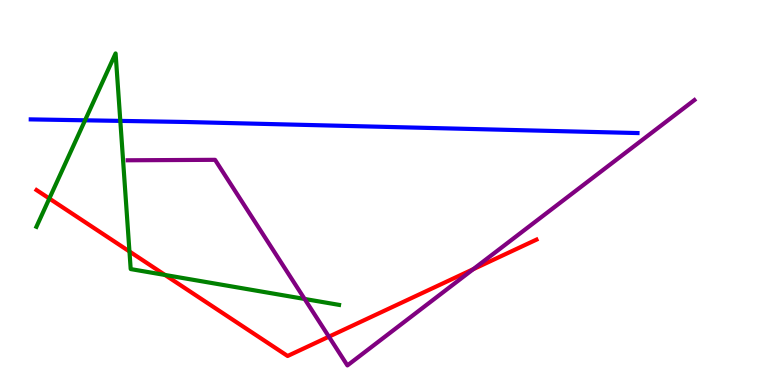[{'lines': ['blue', 'red'], 'intersections': []}, {'lines': ['green', 'red'], 'intersections': [{'x': 0.637, 'y': 4.84}, {'x': 1.67, 'y': 3.47}, {'x': 2.13, 'y': 2.86}]}, {'lines': ['purple', 'red'], 'intersections': [{'x': 4.24, 'y': 1.26}, {'x': 6.11, 'y': 3.01}]}, {'lines': ['blue', 'green'], 'intersections': [{'x': 1.1, 'y': 6.88}, {'x': 1.55, 'y': 6.86}]}, {'lines': ['blue', 'purple'], 'intersections': []}, {'lines': ['green', 'purple'], 'intersections': [{'x': 3.93, 'y': 2.23}]}]